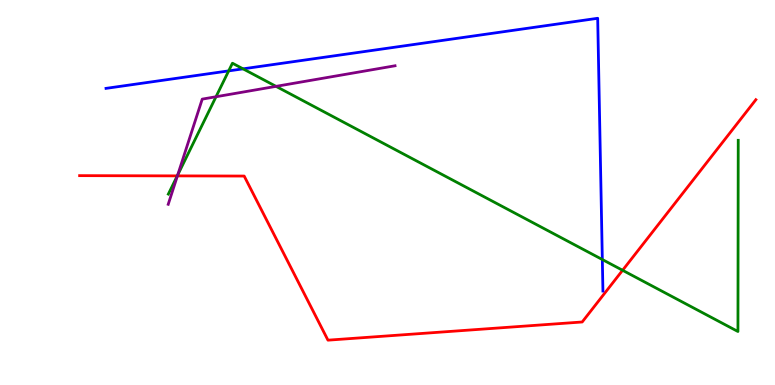[{'lines': ['blue', 'red'], 'intersections': []}, {'lines': ['green', 'red'], 'intersections': [{'x': 2.29, 'y': 5.43}, {'x': 8.03, 'y': 2.98}]}, {'lines': ['purple', 'red'], 'intersections': [{'x': 2.29, 'y': 5.43}]}, {'lines': ['blue', 'green'], 'intersections': [{'x': 2.95, 'y': 8.16}, {'x': 3.14, 'y': 8.21}, {'x': 7.77, 'y': 3.26}]}, {'lines': ['blue', 'purple'], 'intersections': []}, {'lines': ['green', 'purple'], 'intersections': [{'x': 2.29, 'y': 5.45}, {'x': 2.79, 'y': 7.49}, {'x': 3.56, 'y': 7.76}]}]